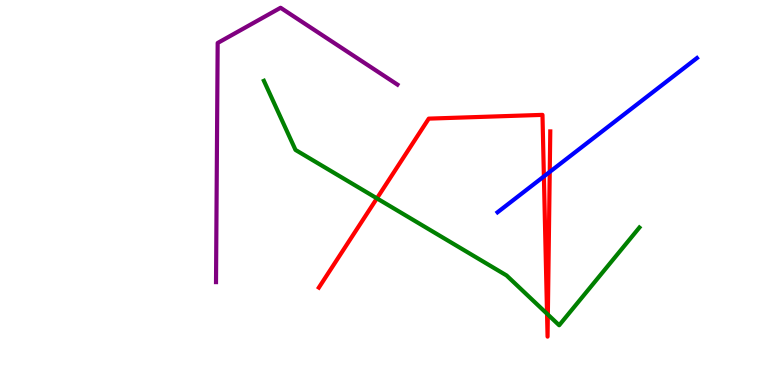[{'lines': ['blue', 'red'], 'intersections': [{'x': 7.02, 'y': 5.42}, {'x': 7.09, 'y': 5.54}]}, {'lines': ['green', 'red'], 'intersections': [{'x': 4.86, 'y': 4.85}, {'x': 7.06, 'y': 1.85}, {'x': 7.07, 'y': 1.83}]}, {'lines': ['purple', 'red'], 'intersections': []}, {'lines': ['blue', 'green'], 'intersections': []}, {'lines': ['blue', 'purple'], 'intersections': []}, {'lines': ['green', 'purple'], 'intersections': []}]